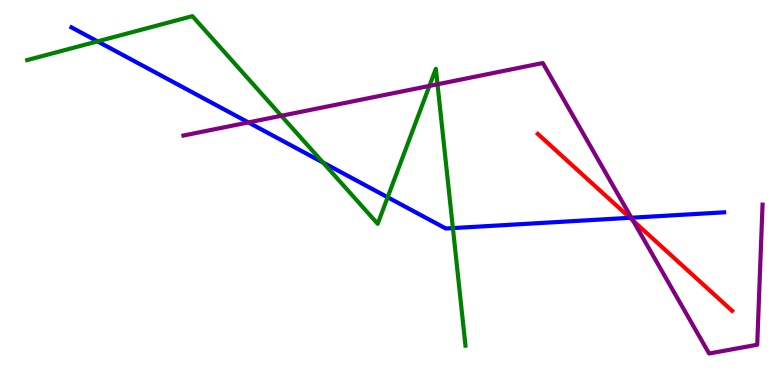[{'lines': ['blue', 'red'], 'intersections': [{'x': 8.13, 'y': 4.34}]}, {'lines': ['green', 'red'], 'intersections': []}, {'lines': ['purple', 'red'], 'intersections': [{'x': 8.17, 'y': 4.27}]}, {'lines': ['blue', 'green'], 'intersections': [{'x': 1.26, 'y': 8.93}, {'x': 4.17, 'y': 5.78}, {'x': 5.0, 'y': 4.88}, {'x': 5.84, 'y': 4.08}]}, {'lines': ['blue', 'purple'], 'intersections': [{'x': 3.2, 'y': 6.82}, {'x': 8.15, 'y': 4.34}]}, {'lines': ['green', 'purple'], 'intersections': [{'x': 3.63, 'y': 6.99}, {'x': 5.54, 'y': 7.77}, {'x': 5.65, 'y': 7.81}]}]